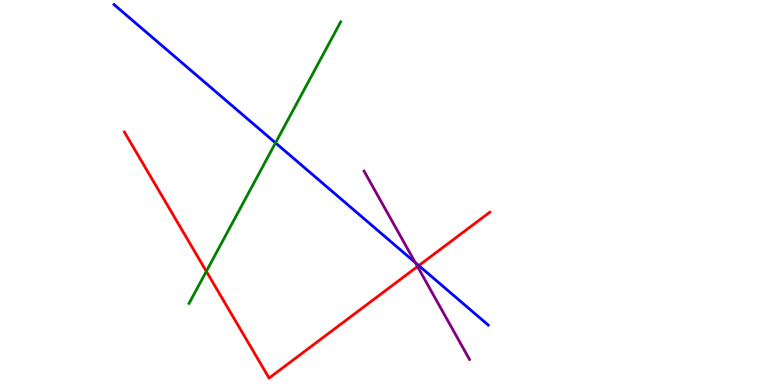[{'lines': ['blue', 'red'], 'intersections': [{'x': 5.4, 'y': 3.1}]}, {'lines': ['green', 'red'], 'intersections': [{'x': 2.66, 'y': 2.95}]}, {'lines': ['purple', 'red'], 'intersections': [{'x': 5.39, 'y': 3.08}]}, {'lines': ['blue', 'green'], 'intersections': [{'x': 3.56, 'y': 6.29}]}, {'lines': ['blue', 'purple'], 'intersections': [{'x': 5.36, 'y': 3.18}]}, {'lines': ['green', 'purple'], 'intersections': []}]